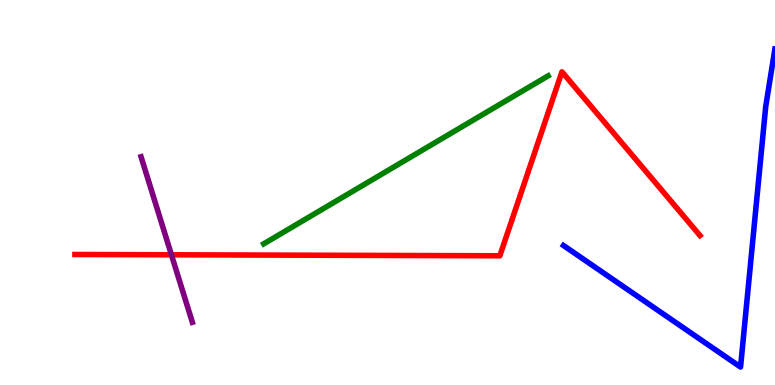[{'lines': ['blue', 'red'], 'intersections': []}, {'lines': ['green', 'red'], 'intersections': []}, {'lines': ['purple', 'red'], 'intersections': [{'x': 2.21, 'y': 3.38}]}, {'lines': ['blue', 'green'], 'intersections': []}, {'lines': ['blue', 'purple'], 'intersections': []}, {'lines': ['green', 'purple'], 'intersections': []}]